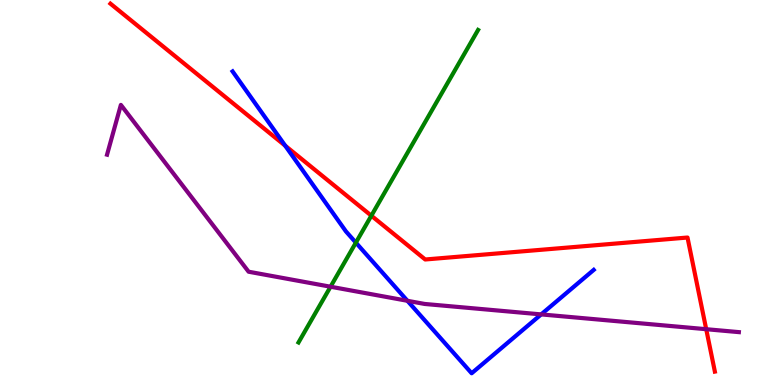[{'lines': ['blue', 'red'], 'intersections': [{'x': 3.68, 'y': 6.22}]}, {'lines': ['green', 'red'], 'intersections': [{'x': 4.79, 'y': 4.4}]}, {'lines': ['purple', 'red'], 'intersections': [{'x': 9.11, 'y': 1.45}]}, {'lines': ['blue', 'green'], 'intersections': [{'x': 4.59, 'y': 3.7}]}, {'lines': ['blue', 'purple'], 'intersections': [{'x': 5.26, 'y': 2.19}, {'x': 6.98, 'y': 1.83}]}, {'lines': ['green', 'purple'], 'intersections': [{'x': 4.27, 'y': 2.55}]}]